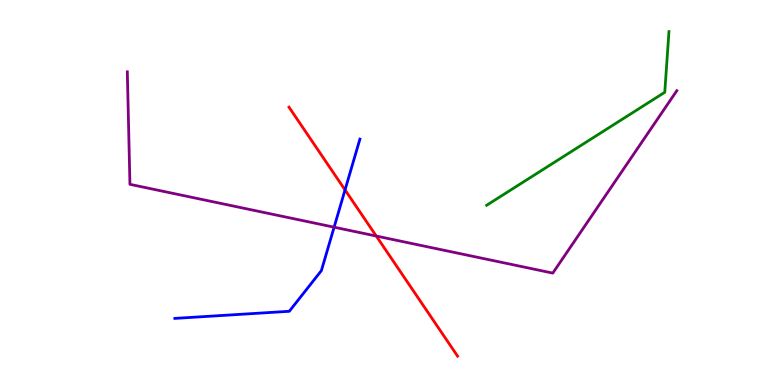[{'lines': ['blue', 'red'], 'intersections': [{'x': 4.45, 'y': 5.07}]}, {'lines': ['green', 'red'], 'intersections': []}, {'lines': ['purple', 'red'], 'intersections': [{'x': 4.86, 'y': 3.87}]}, {'lines': ['blue', 'green'], 'intersections': []}, {'lines': ['blue', 'purple'], 'intersections': [{'x': 4.31, 'y': 4.1}]}, {'lines': ['green', 'purple'], 'intersections': []}]